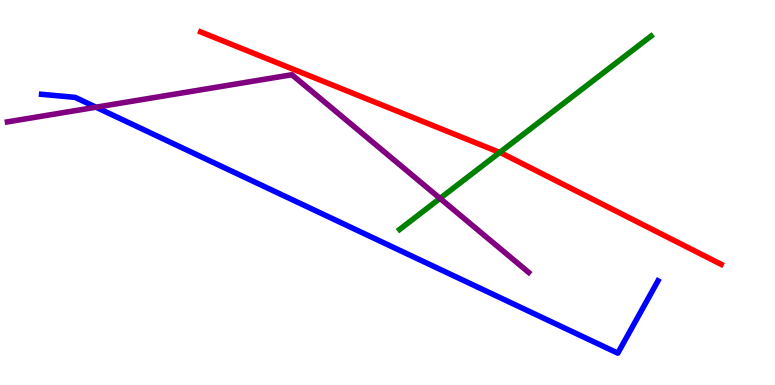[{'lines': ['blue', 'red'], 'intersections': []}, {'lines': ['green', 'red'], 'intersections': [{'x': 6.45, 'y': 6.04}]}, {'lines': ['purple', 'red'], 'intersections': []}, {'lines': ['blue', 'green'], 'intersections': []}, {'lines': ['blue', 'purple'], 'intersections': [{'x': 1.24, 'y': 7.22}]}, {'lines': ['green', 'purple'], 'intersections': [{'x': 5.68, 'y': 4.85}]}]